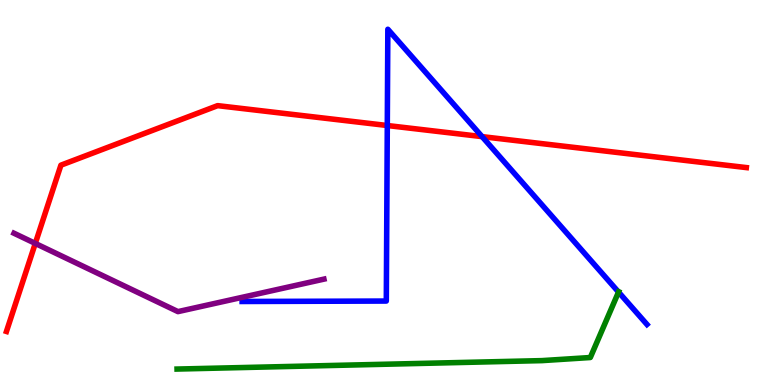[{'lines': ['blue', 'red'], 'intersections': [{'x': 5.0, 'y': 6.74}, {'x': 6.22, 'y': 6.45}]}, {'lines': ['green', 'red'], 'intersections': []}, {'lines': ['purple', 'red'], 'intersections': [{'x': 0.455, 'y': 3.68}]}, {'lines': ['blue', 'green'], 'intersections': [{'x': 7.98, 'y': 2.41}]}, {'lines': ['blue', 'purple'], 'intersections': []}, {'lines': ['green', 'purple'], 'intersections': []}]